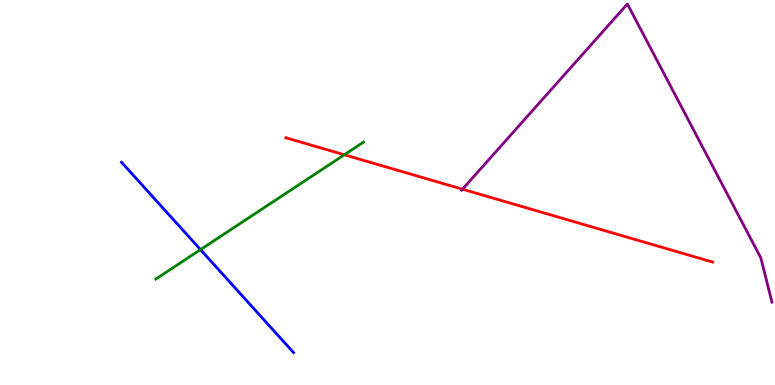[{'lines': ['blue', 'red'], 'intersections': []}, {'lines': ['green', 'red'], 'intersections': [{'x': 4.44, 'y': 5.98}]}, {'lines': ['purple', 'red'], 'intersections': [{'x': 5.97, 'y': 5.09}]}, {'lines': ['blue', 'green'], 'intersections': [{'x': 2.59, 'y': 3.52}]}, {'lines': ['blue', 'purple'], 'intersections': []}, {'lines': ['green', 'purple'], 'intersections': []}]